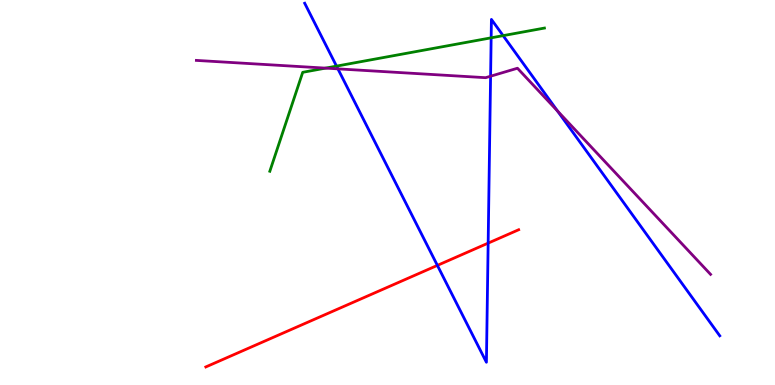[{'lines': ['blue', 'red'], 'intersections': [{'x': 5.64, 'y': 3.11}, {'x': 6.3, 'y': 3.69}]}, {'lines': ['green', 'red'], 'intersections': []}, {'lines': ['purple', 'red'], 'intersections': []}, {'lines': ['blue', 'green'], 'intersections': [{'x': 4.34, 'y': 8.28}, {'x': 6.34, 'y': 9.02}, {'x': 6.49, 'y': 9.07}]}, {'lines': ['blue', 'purple'], 'intersections': [{'x': 4.36, 'y': 8.21}, {'x': 6.33, 'y': 8.02}, {'x': 7.19, 'y': 7.12}]}, {'lines': ['green', 'purple'], 'intersections': [{'x': 4.2, 'y': 8.23}]}]